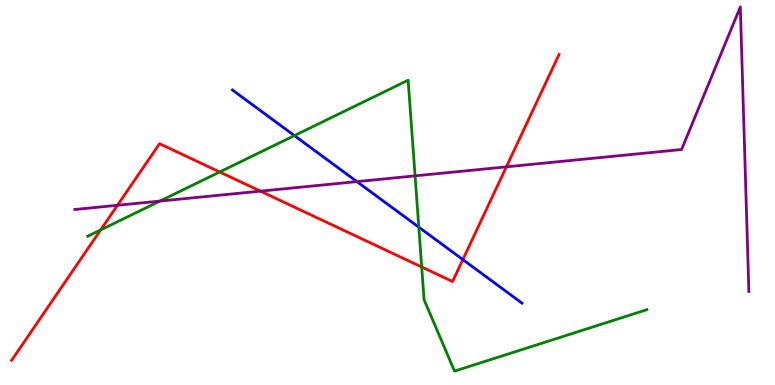[{'lines': ['blue', 'red'], 'intersections': [{'x': 5.97, 'y': 3.26}]}, {'lines': ['green', 'red'], 'intersections': [{'x': 1.3, 'y': 4.03}, {'x': 2.83, 'y': 5.53}, {'x': 5.44, 'y': 3.06}]}, {'lines': ['purple', 'red'], 'intersections': [{'x': 1.52, 'y': 4.67}, {'x': 3.36, 'y': 5.04}, {'x': 6.53, 'y': 5.67}]}, {'lines': ['blue', 'green'], 'intersections': [{'x': 3.8, 'y': 6.48}, {'x': 5.4, 'y': 4.1}]}, {'lines': ['blue', 'purple'], 'intersections': [{'x': 4.61, 'y': 5.28}]}, {'lines': ['green', 'purple'], 'intersections': [{'x': 2.06, 'y': 4.78}, {'x': 5.36, 'y': 5.43}]}]